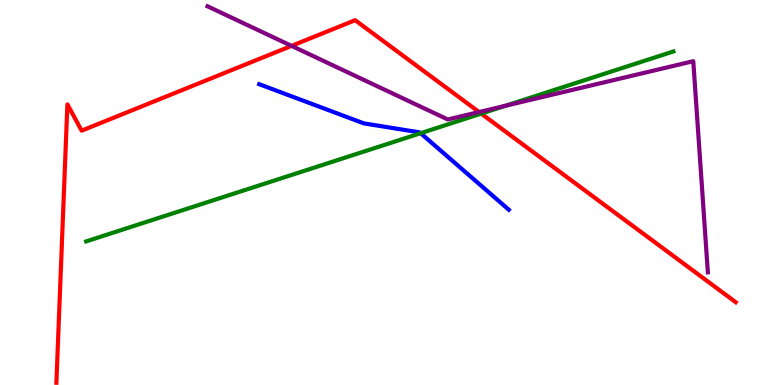[{'lines': ['blue', 'red'], 'intersections': []}, {'lines': ['green', 'red'], 'intersections': [{'x': 6.21, 'y': 7.05}]}, {'lines': ['purple', 'red'], 'intersections': [{'x': 3.76, 'y': 8.81}, {'x': 6.18, 'y': 7.09}]}, {'lines': ['blue', 'green'], 'intersections': [{'x': 5.43, 'y': 6.54}]}, {'lines': ['blue', 'purple'], 'intersections': []}, {'lines': ['green', 'purple'], 'intersections': [{'x': 6.52, 'y': 7.25}]}]